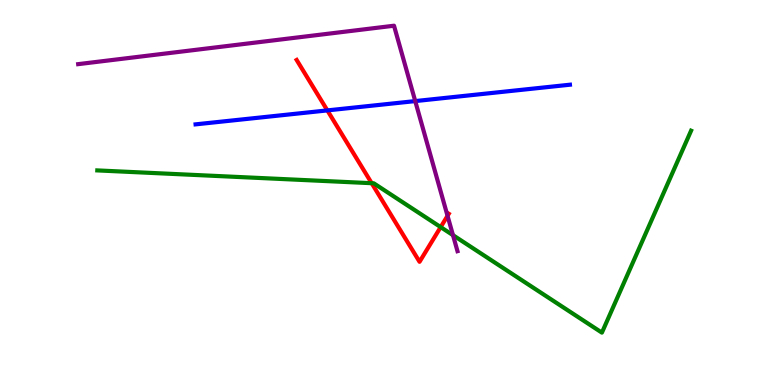[{'lines': ['blue', 'red'], 'intersections': [{'x': 4.22, 'y': 7.13}]}, {'lines': ['green', 'red'], 'intersections': [{'x': 4.8, 'y': 5.24}, {'x': 5.69, 'y': 4.1}]}, {'lines': ['purple', 'red'], 'intersections': [{'x': 5.77, 'y': 4.39}]}, {'lines': ['blue', 'green'], 'intersections': []}, {'lines': ['blue', 'purple'], 'intersections': [{'x': 5.36, 'y': 7.37}]}, {'lines': ['green', 'purple'], 'intersections': [{'x': 5.84, 'y': 3.89}]}]